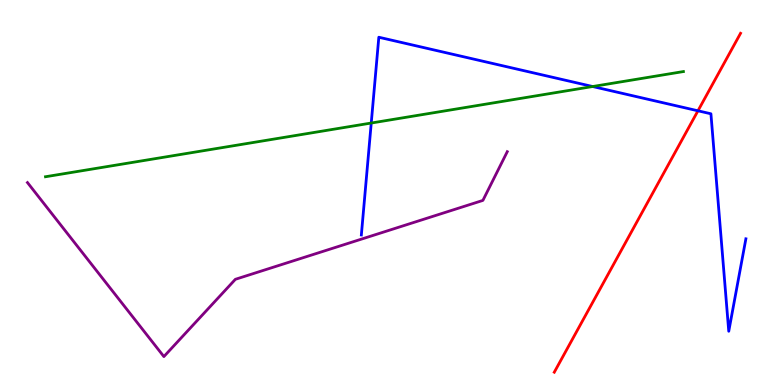[{'lines': ['blue', 'red'], 'intersections': [{'x': 9.01, 'y': 7.12}]}, {'lines': ['green', 'red'], 'intersections': []}, {'lines': ['purple', 'red'], 'intersections': []}, {'lines': ['blue', 'green'], 'intersections': [{'x': 4.79, 'y': 6.8}, {'x': 7.65, 'y': 7.75}]}, {'lines': ['blue', 'purple'], 'intersections': []}, {'lines': ['green', 'purple'], 'intersections': []}]